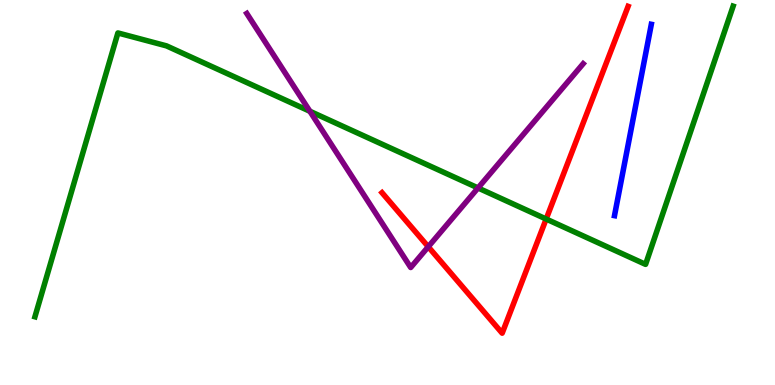[{'lines': ['blue', 'red'], 'intersections': []}, {'lines': ['green', 'red'], 'intersections': [{'x': 7.05, 'y': 4.31}]}, {'lines': ['purple', 'red'], 'intersections': [{'x': 5.53, 'y': 3.59}]}, {'lines': ['blue', 'green'], 'intersections': []}, {'lines': ['blue', 'purple'], 'intersections': []}, {'lines': ['green', 'purple'], 'intersections': [{'x': 4.0, 'y': 7.11}, {'x': 6.17, 'y': 5.12}]}]